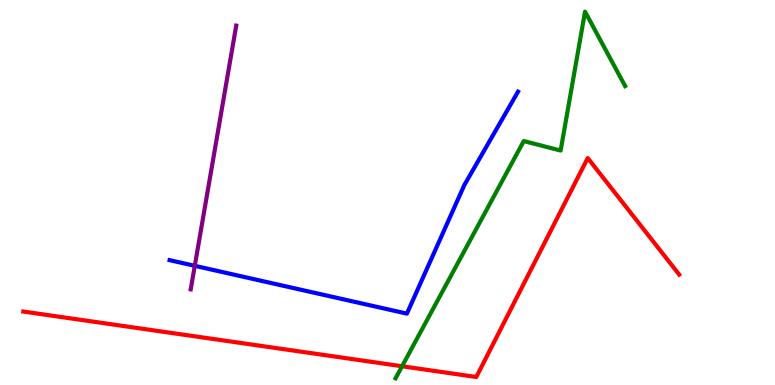[{'lines': ['blue', 'red'], 'intersections': []}, {'lines': ['green', 'red'], 'intersections': [{'x': 5.19, 'y': 0.487}]}, {'lines': ['purple', 'red'], 'intersections': []}, {'lines': ['blue', 'green'], 'intersections': []}, {'lines': ['blue', 'purple'], 'intersections': [{'x': 2.51, 'y': 3.1}]}, {'lines': ['green', 'purple'], 'intersections': []}]